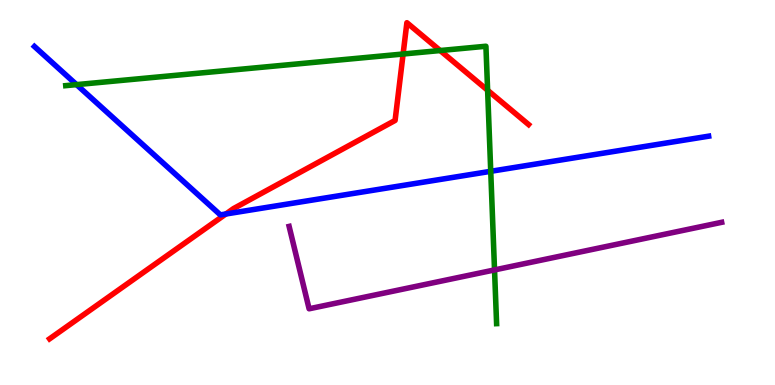[{'lines': ['blue', 'red'], 'intersections': [{'x': 2.91, 'y': 4.44}]}, {'lines': ['green', 'red'], 'intersections': [{'x': 5.2, 'y': 8.6}, {'x': 5.68, 'y': 8.69}, {'x': 6.29, 'y': 7.66}]}, {'lines': ['purple', 'red'], 'intersections': []}, {'lines': ['blue', 'green'], 'intersections': [{'x': 0.988, 'y': 7.8}, {'x': 6.33, 'y': 5.55}]}, {'lines': ['blue', 'purple'], 'intersections': []}, {'lines': ['green', 'purple'], 'intersections': [{'x': 6.38, 'y': 2.99}]}]